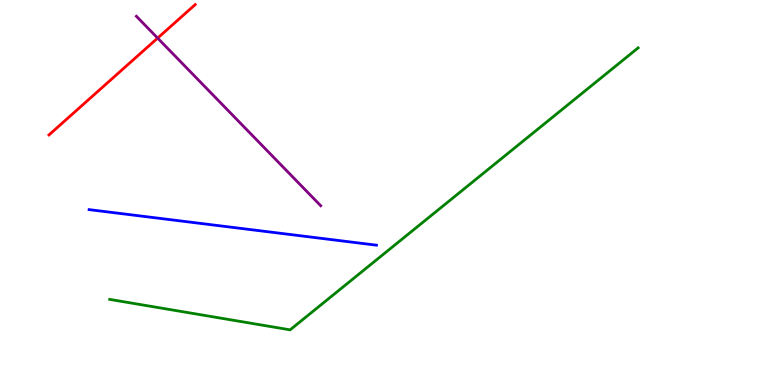[{'lines': ['blue', 'red'], 'intersections': []}, {'lines': ['green', 'red'], 'intersections': []}, {'lines': ['purple', 'red'], 'intersections': [{'x': 2.03, 'y': 9.01}]}, {'lines': ['blue', 'green'], 'intersections': []}, {'lines': ['blue', 'purple'], 'intersections': []}, {'lines': ['green', 'purple'], 'intersections': []}]